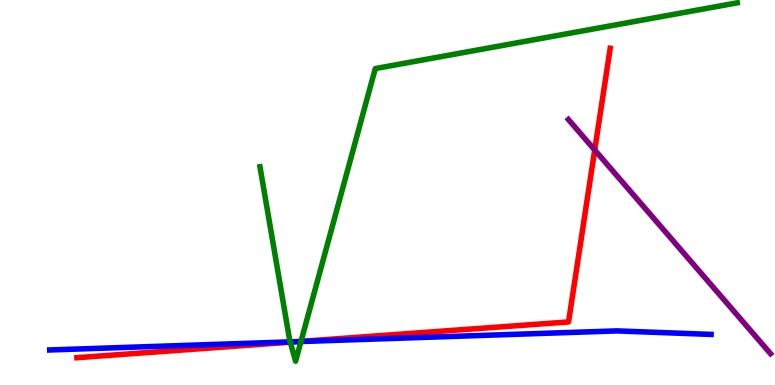[{'lines': ['blue', 'red'], 'intersections': [{'x': 3.85, 'y': 1.13}]}, {'lines': ['green', 'red'], 'intersections': [{'x': 3.75, 'y': 1.11}, {'x': 3.88, 'y': 1.13}]}, {'lines': ['purple', 'red'], 'intersections': [{'x': 7.67, 'y': 6.1}]}, {'lines': ['blue', 'green'], 'intersections': [{'x': 3.74, 'y': 1.12}, {'x': 3.88, 'y': 1.13}]}, {'lines': ['blue', 'purple'], 'intersections': []}, {'lines': ['green', 'purple'], 'intersections': []}]